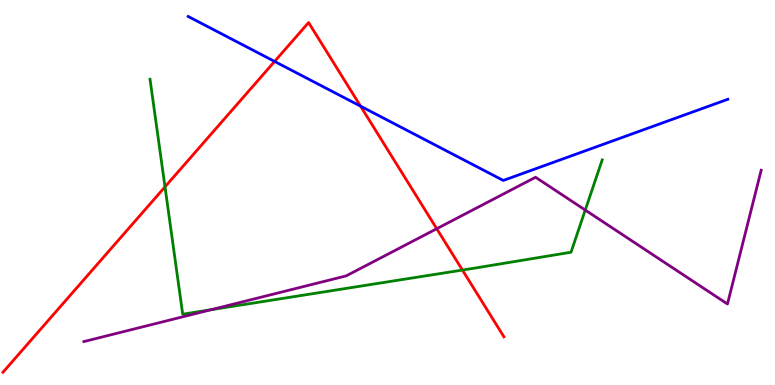[{'lines': ['blue', 'red'], 'intersections': [{'x': 3.54, 'y': 8.4}, {'x': 4.65, 'y': 7.24}]}, {'lines': ['green', 'red'], 'intersections': [{'x': 2.13, 'y': 5.15}, {'x': 5.97, 'y': 2.99}]}, {'lines': ['purple', 'red'], 'intersections': [{'x': 5.64, 'y': 4.06}]}, {'lines': ['blue', 'green'], 'intersections': []}, {'lines': ['blue', 'purple'], 'intersections': []}, {'lines': ['green', 'purple'], 'intersections': [{'x': 2.72, 'y': 1.96}, {'x': 7.55, 'y': 4.54}]}]